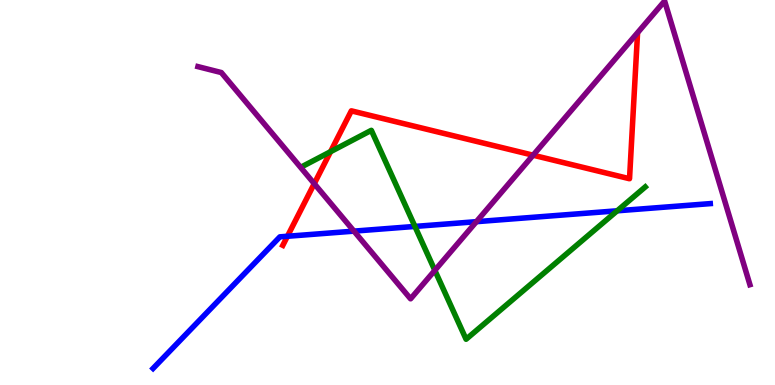[{'lines': ['blue', 'red'], 'intersections': [{'x': 3.71, 'y': 3.86}]}, {'lines': ['green', 'red'], 'intersections': [{'x': 4.27, 'y': 6.06}]}, {'lines': ['purple', 'red'], 'intersections': [{'x': 4.05, 'y': 5.23}, {'x': 6.88, 'y': 5.97}]}, {'lines': ['blue', 'green'], 'intersections': [{'x': 5.35, 'y': 4.12}, {'x': 7.96, 'y': 4.52}]}, {'lines': ['blue', 'purple'], 'intersections': [{'x': 4.57, 'y': 4.0}, {'x': 6.15, 'y': 4.24}]}, {'lines': ['green', 'purple'], 'intersections': [{'x': 5.61, 'y': 2.98}]}]